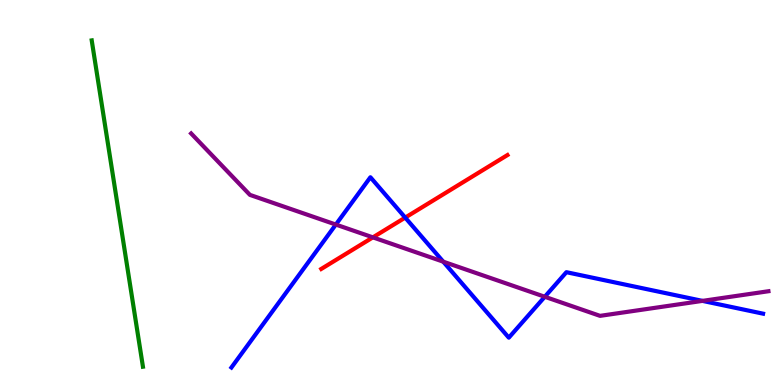[{'lines': ['blue', 'red'], 'intersections': [{'x': 5.23, 'y': 4.35}]}, {'lines': ['green', 'red'], 'intersections': []}, {'lines': ['purple', 'red'], 'intersections': [{'x': 4.81, 'y': 3.83}]}, {'lines': ['blue', 'green'], 'intersections': []}, {'lines': ['blue', 'purple'], 'intersections': [{'x': 4.33, 'y': 4.17}, {'x': 5.72, 'y': 3.2}, {'x': 7.03, 'y': 2.29}, {'x': 9.06, 'y': 2.18}]}, {'lines': ['green', 'purple'], 'intersections': []}]